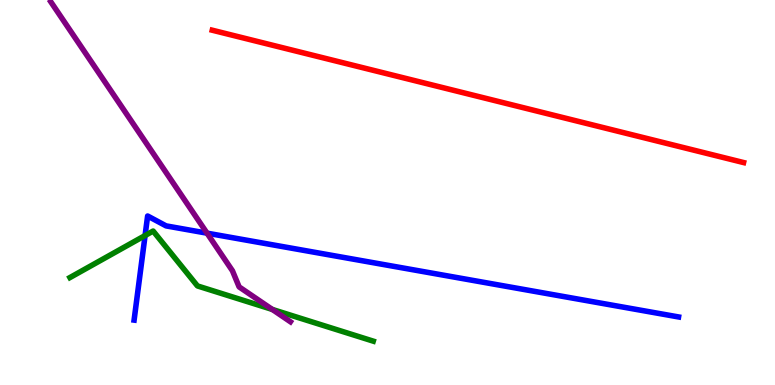[{'lines': ['blue', 'red'], 'intersections': []}, {'lines': ['green', 'red'], 'intersections': []}, {'lines': ['purple', 'red'], 'intersections': []}, {'lines': ['blue', 'green'], 'intersections': [{'x': 1.87, 'y': 3.88}]}, {'lines': ['blue', 'purple'], 'intersections': [{'x': 2.67, 'y': 3.94}]}, {'lines': ['green', 'purple'], 'intersections': [{'x': 3.51, 'y': 1.96}]}]